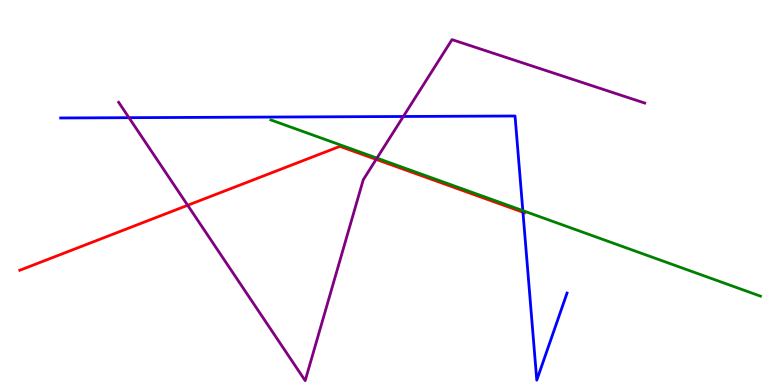[{'lines': ['blue', 'red'], 'intersections': [{'x': 6.75, 'y': 4.49}]}, {'lines': ['green', 'red'], 'intersections': []}, {'lines': ['purple', 'red'], 'intersections': [{'x': 2.42, 'y': 4.67}, {'x': 4.85, 'y': 5.86}]}, {'lines': ['blue', 'green'], 'intersections': [{'x': 6.75, 'y': 4.53}]}, {'lines': ['blue', 'purple'], 'intersections': [{'x': 1.66, 'y': 6.94}, {'x': 5.2, 'y': 6.97}]}, {'lines': ['green', 'purple'], 'intersections': [{'x': 4.86, 'y': 5.89}]}]